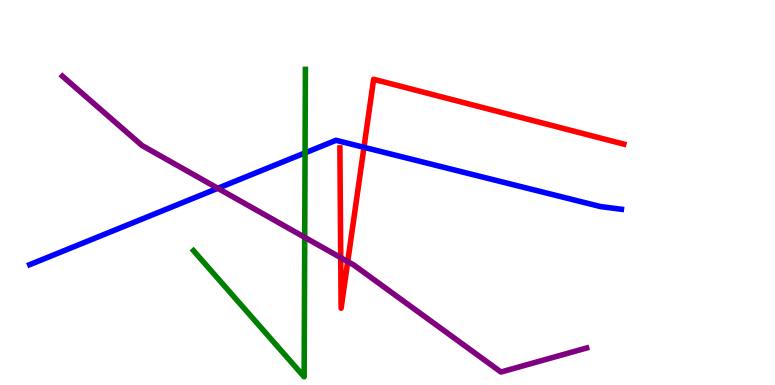[{'lines': ['blue', 'red'], 'intersections': [{'x': 4.7, 'y': 6.17}]}, {'lines': ['green', 'red'], 'intersections': []}, {'lines': ['purple', 'red'], 'intersections': [{'x': 4.4, 'y': 3.31}, {'x': 4.49, 'y': 3.2}]}, {'lines': ['blue', 'green'], 'intersections': [{'x': 3.94, 'y': 6.03}]}, {'lines': ['blue', 'purple'], 'intersections': [{'x': 2.81, 'y': 5.11}]}, {'lines': ['green', 'purple'], 'intersections': [{'x': 3.93, 'y': 3.84}]}]